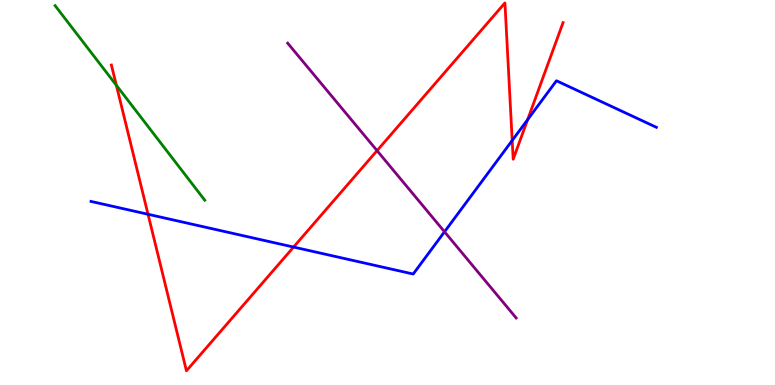[{'lines': ['blue', 'red'], 'intersections': [{'x': 1.91, 'y': 4.43}, {'x': 3.79, 'y': 3.58}, {'x': 6.61, 'y': 6.35}, {'x': 6.81, 'y': 6.89}]}, {'lines': ['green', 'red'], 'intersections': [{'x': 1.5, 'y': 7.78}]}, {'lines': ['purple', 'red'], 'intersections': [{'x': 4.87, 'y': 6.09}]}, {'lines': ['blue', 'green'], 'intersections': []}, {'lines': ['blue', 'purple'], 'intersections': [{'x': 5.74, 'y': 3.98}]}, {'lines': ['green', 'purple'], 'intersections': []}]